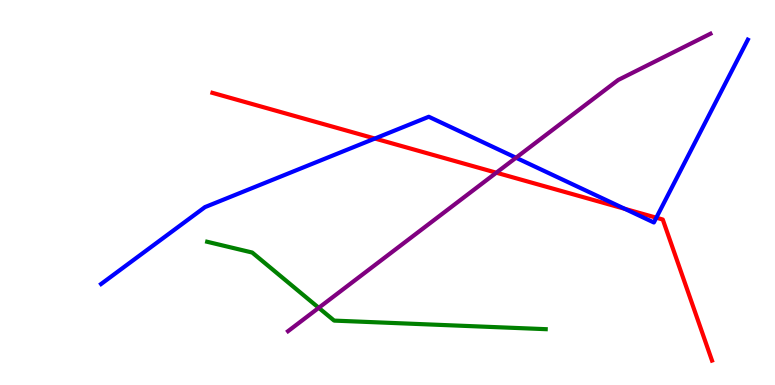[{'lines': ['blue', 'red'], 'intersections': [{'x': 4.84, 'y': 6.4}, {'x': 8.06, 'y': 4.58}, {'x': 8.47, 'y': 4.35}]}, {'lines': ['green', 'red'], 'intersections': []}, {'lines': ['purple', 'red'], 'intersections': [{'x': 6.4, 'y': 5.51}]}, {'lines': ['blue', 'green'], 'intersections': []}, {'lines': ['blue', 'purple'], 'intersections': [{'x': 6.66, 'y': 5.9}]}, {'lines': ['green', 'purple'], 'intersections': [{'x': 4.11, 'y': 2.0}]}]